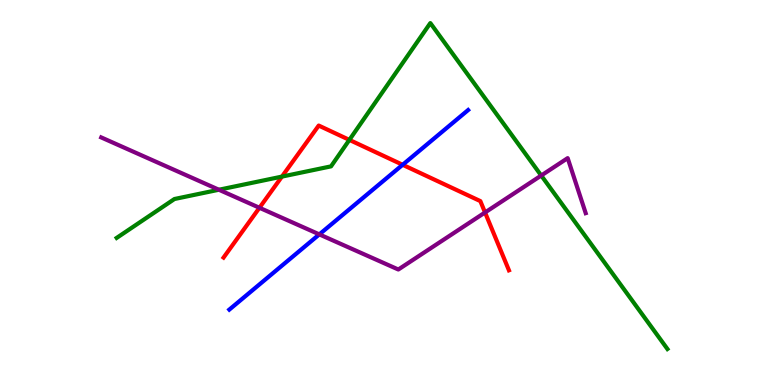[{'lines': ['blue', 'red'], 'intersections': [{'x': 5.2, 'y': 5.72}]}, {'lines': ['green', 'red'], 'intersections': [{'x': 3.64, 'y': 5.41}, {'x': 4.51, 'y': 6.37}]}, {'lines': ['purple', 'red'], 'intersections': [{'x': 3.35, 'y': 4.6}, {'x': 6.26, 'y': 4.48}]}, {'lines': ['blue', 'green'], 'intersections': []}, {'lines': ['blue', 'purple'], 'intersections': [{'x': 4.12, 'y': 3.91}]}, {'lines': ['green', 'purple'], 'intersections': [{'x': 2.82, 'y': 5.07}, {'x': 6.98, 'y': 5.44}]}]